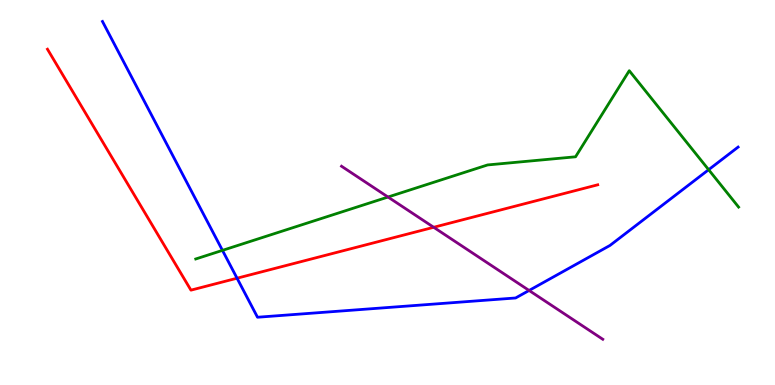[{'lines': ['blue', 'red'], 'intersections': [{'x': 3.06, 'y': 2.77}]}, {'lines': ['green', 'red'], 'intersections': []}, {'lines': ['purple', 'red'], 'intersections': [{'x': 5.6, 'y': 4.1}]}, {'lines': ['blue', 'green'], 'intersections': [{'x': 2.87, 'y': 3.5}, {'x': 9.14, 'y': 5.59}]}, {'lines': ['blue', 'purple'], 'intersections': [{'x': 6.83, 'y': 2.46}]}, {'lines': ['green', 'purple'], 'intersections': [{'x': 5.01, 'y': 4.88}]}]